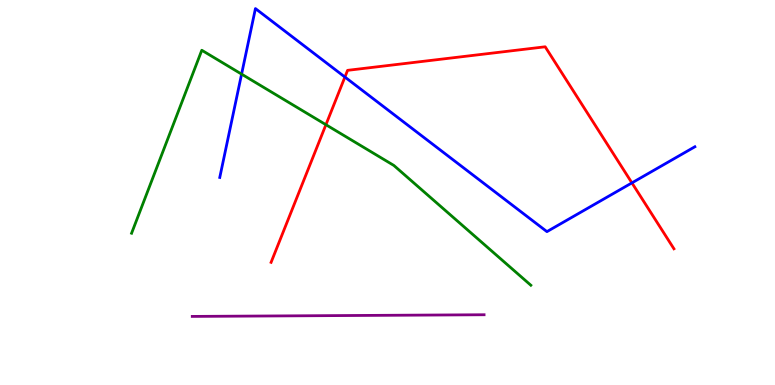[{'lines': ['blue', 'red'], 'intersections': [{'x': 4.45, 'y': 8.0}, {'x': 8.15, 'y': 5.25}]}, {'lines': ['green', 'red'], 'intersections': [{'x': 4.21, 'y': 6.76}]}, {'lines': ['purple', 'red'], 'intersections': []}, {'lines': ['blue', 'green'], 'intersections': [{'x': 3.12, 'y': 8.07}]}, {'lines': ['blue', 'purple'], 'intersections': []}, {'lines': ['green', 'purple'], 'intersections': []}]